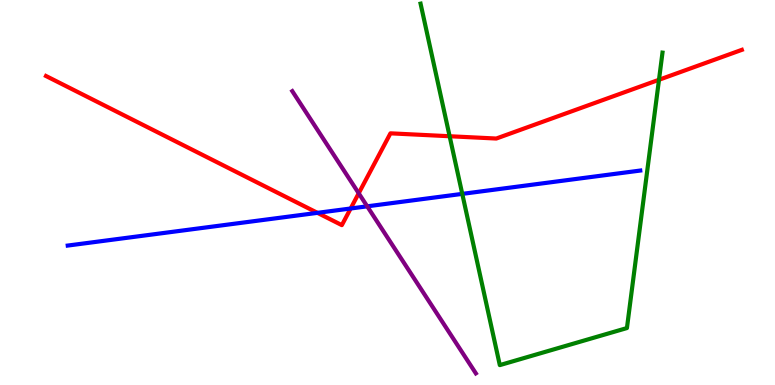[{'lines': ['blue', 'red'], 'intersections': [{'x': 4.1, 'y': 4.47}, {'x': 4.52, 'y': 4.58}]}, {'lines': ['green', 'red'], 'intersections': [{'x': 5.8, 'y': 6.46}, {'x': 8.5, 'y': 7.93}]}, {'lines': ['purple', 'red'], 'intersections': [{'x': 4.63, 'y': 4.98}]}, {'lines': ['blue', 'green'], 'intersections': [{'x': 5.96, 'y': 4.96}]}, {'lines': ['blue', 'purple'], 'intersections': [{'x': 4.74, 'y': 4.64}]}, {'lines': ['green', 'purple'], 'intersections': []}]